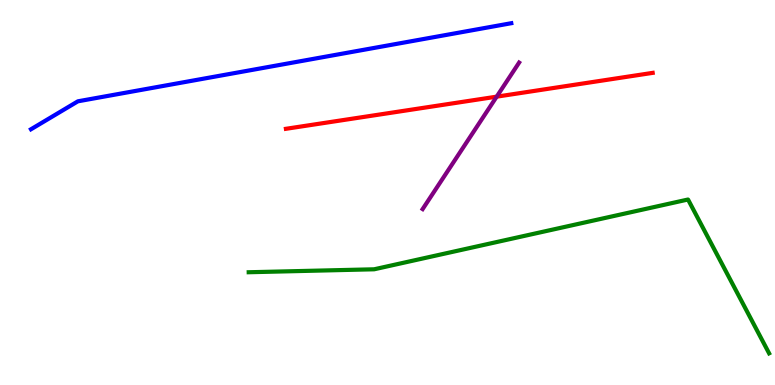[{'lines': ['blue', 'red'], 'intersections': []}, {'lines': ['green', 'red'], 'intersections': []}, {'lines': ['purple', 'red'], 'intersections': [{'x': 6.41, 'y': 7.49}]}, {'lines': ['blue', 'green'], 'intersections': []}, {'lines': ['blue', 'purple'], 'intersections': []}, {'lines': ['green', 'purple'], 'intersections': []}]